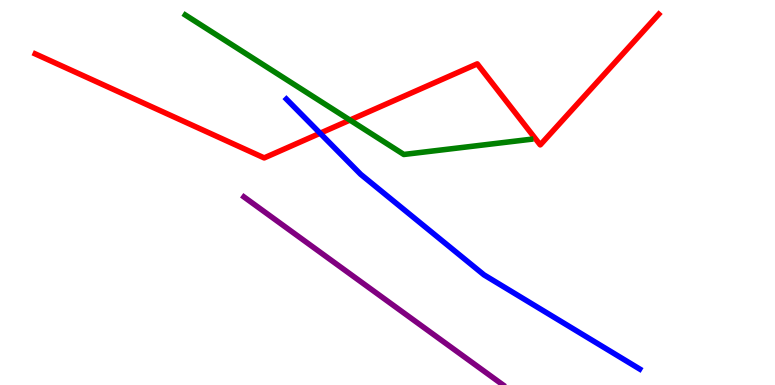[{'lines': ['blue', 'red'], 'intersections': [{'x': 4.13, 'y': 6.54}]}, {'lines': ['green', 'red'], 'intersections': [{'x': 4.52, 'y': 6.88}]}, {'lines': ['purple', 'red'], 'intersections': []}, {'lines': ['blue', 'green'], 'intersections': []}, {'lines': ['blue', 'purple'], 'intersections': []}, {'lines': ['green', 'purple'], 'intersections': []}]